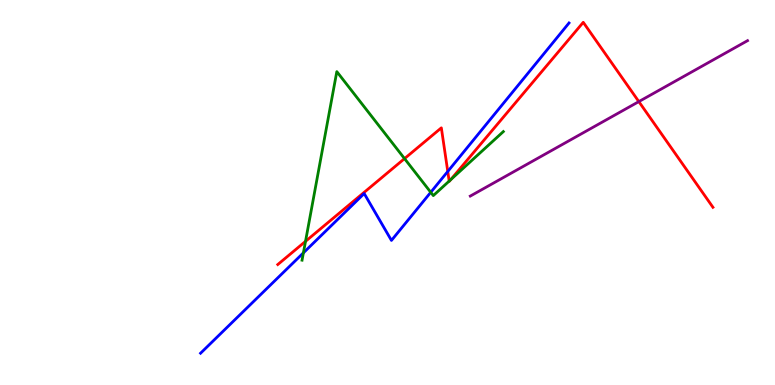[{'lines': ['blue', 'red'], 'intersections': [{'x': 5.78, 'y': 5.55}]}, {'lines': ['green', 'red'], 'intersections': [{'x': 3.94, 'y': 3.73}, {'x': 5.22, 'y': 5.88}, {'x': 5.8, 'y': 5.3}, {'x': 5.81, 'y': 5.33}]}, {'lines': ['purple', 'red'], 'intersections': [{'x': 8.24, 'y': 7.36}]}, {'lines': ['blue', 'green'], 'intersections': [{'x': 3.91, 'y': 3.43}, {'x': 5.56, 'y': 5.01}]}, {'lines': ['blue', 'purple'], 'intersections': []}, {'lines': ['green', 'purple'], 'intersections': []}]